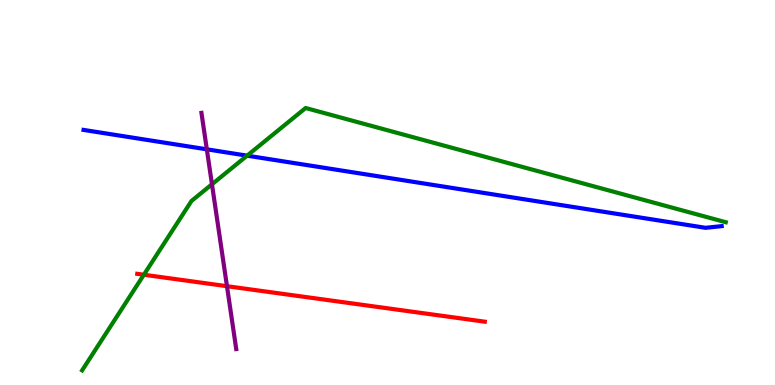[{'lines': ['blue', 'red'], 'intersections': []}, {'lines': ['green', 'red'], 'intersections': [{'x': 1.86, 'y': 2.86}]}, {'lines': ['purple', 'red'], 'intersections': [{'x': 2.93, 'y': 2.57}]}, {'lines': ['blue', 'green'], 'intersections': [{'x': 3.19, 'y': 5.96}]}, {'lines': ['blue', 'purple'], 'intersections': [{'x': 2.67, 'y': 6.12}]}, {'lines': ['green', 'purple'], 'intersections': [{'x': 2.74, 'y': 5.21}]}]